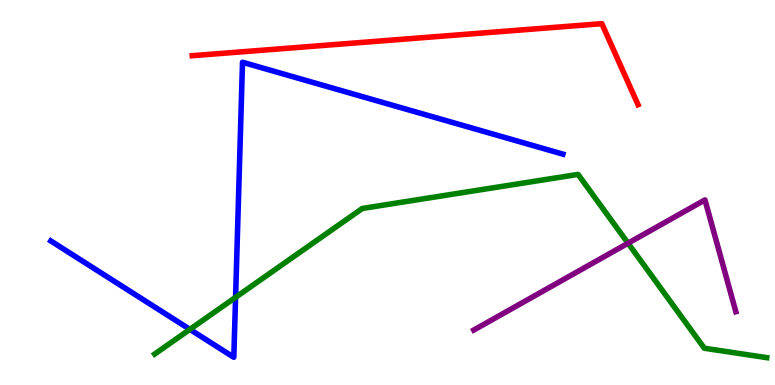[{'lines': ['blue', 'red'], 'intersections': []}, {'lines': ['green', 'red'], 'intersections': []}, {'lines': ['purple', 'red'], 'intersections': []}, {'lines': ['blue', 'green'], 'intersections': [{'x': 2.45, 'y': 1.44}, {'x': 3.04, 'y': 2.28}]}, {'lines': ['blue', 'purple'], 'intersections': []}, {'lines': ['green', 'purple'], 'intersections': [{'x': 8.1, 'y': 3.68}]}]